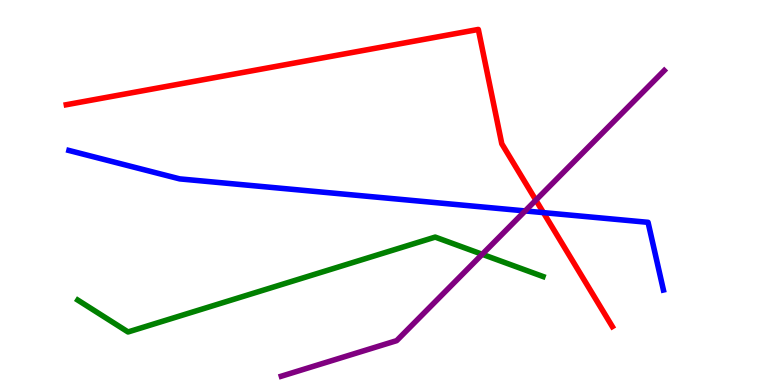[{'lines': ['blue', 'red'], 'intersections': [{'x': 7.01, 'y': 4.48}]}, {'lines': ['green', 'red'], 'intersections': []}, {'lines': ['purple', 'red'], 'intersections': [{'x': 6.91, 'y': 4.8}]}, {'lines': ['blue', 'green'], 'intersections': []}, {'lines': ['blue', 'purple'], 'intersections': [{'x': 6.78, 'y': 4.52}]}, {'lines': ['green', 'purple'], 'intersections': [{'x': 6.22, 'y': 3.4}]}]